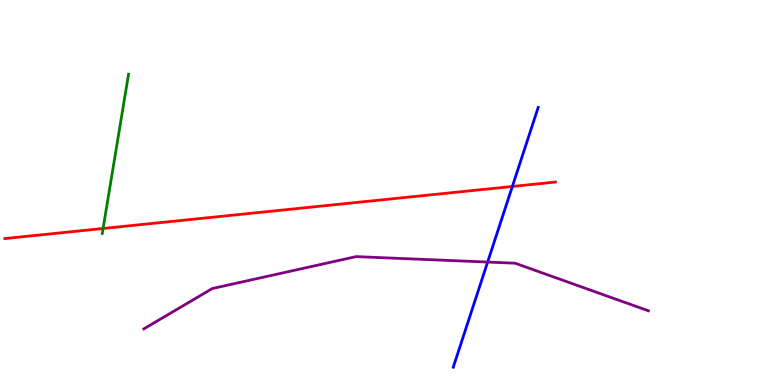[{'lines': ['blue', 'red'], 'intersections': [{'x': 6.61, 'y': 5.16}]}, {'lines': ['green', 'red'], 'intersections': [{'x': 1.33, 'y': 4.07}]}, {'lines': ['purple', 'red'], 'intersections': []}, {'lines': ['blue', 'green'], 'intersections': []}, {'lines': ['blue', 'purple'], 'intersections': [{'x': 6.29, 'y': 3.19}]}, {'lines': ['green', 'purple'], 'intersections': []}]